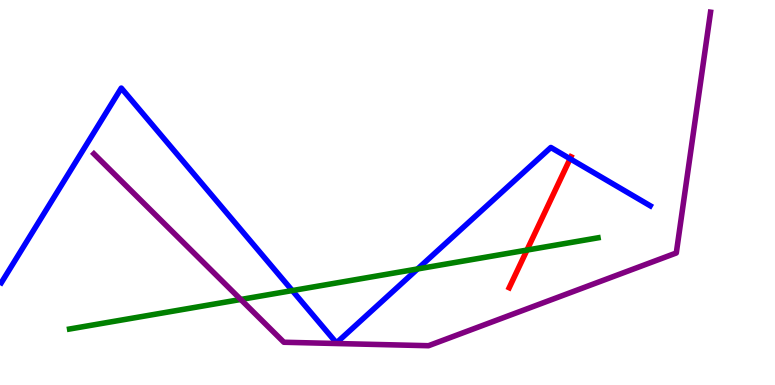[{'lines': ['blue', 'red'], 'intersections': [{'x': 7.36, 'y': 5.88}]}, {'lines': ['green', 'red'], 'intersections': [{'x': 6.8, 'y': 3.5}]}, {'lines': ['purple', 'red'], 'intersections': []}, {'lines': ['blue', 'green'], 'intersections': [{'x': 3.77, 'y': 2.45}, {'x': 5.39, 'y': 3.01}]}, {'lines': ['blue', 'purple'], 'intersections': []}, {'lines': ['green', 'purple'], 'intersections': [{'x': 3.11, 'y': 2.22}]}]